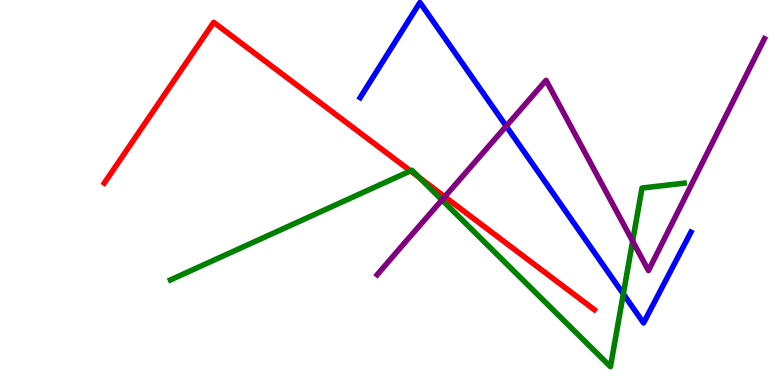[{'lines': ['blue', 'red'], 'intersections': []}, {'lines': ['green', 'red'], 'intersections': [{'x': 5.3, 'y': 5.56}, {'x': 5.41, 'y': 5.39}]}, {'lines': ['purple', 'red'], 'intersections': [{'x': 5.74, 'y': 4.89}]}, {'lines': ['blue', 'green'], 'intersections': [{'x': 8.04, 'y': 2.37}]}, {'lines': ['blue', 'purple'], 'intersections': [{'x': 6.53, 'y': 6.72}]}, {'lines': ['green', 'purple'], 'intersections': [{'x': 5.7, 'y': 4.81}, {'x': 8.16, 'y': 3.74}]}]